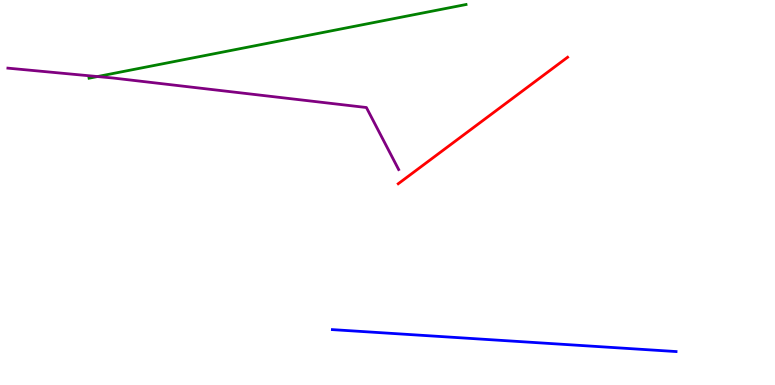[{'lines': ['blue', 'red'], 'intersections': []}, {'lines': ['green', 'red'], 'intersections': []}, {'lines': ['purple', 'red'], 'intersections': []}, {'lines': ['blue', 'green'], 'intersections': []}, {'lines': ['blue', 'purple'], 'intersections': []}, {'lines': ['green', 'purple'], 'intersections': [{'x': 1.26, 'y': 8.01}]}]